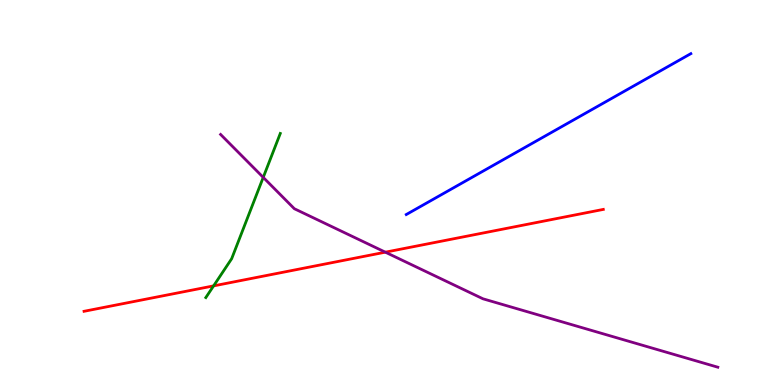[{'lines': ['blue', 'red'], 'intersections': []}, {'lines': ['green', 'red'], 'intersections': [{'x': 2.76, 'y': 2.57}]}, {'lines': ['purple', 'red'], 'intersections': [{'x': 4.97, 'y': 3.45}]}, {'lines': ['blue', 'green'], 'intersections': []}, {'lines': ['blue', 'purple'], 'intersections': []}, {'lines': ['green', 'purple'], 'intersections': [{'x': 3.4, 'y': 5.39}]}]